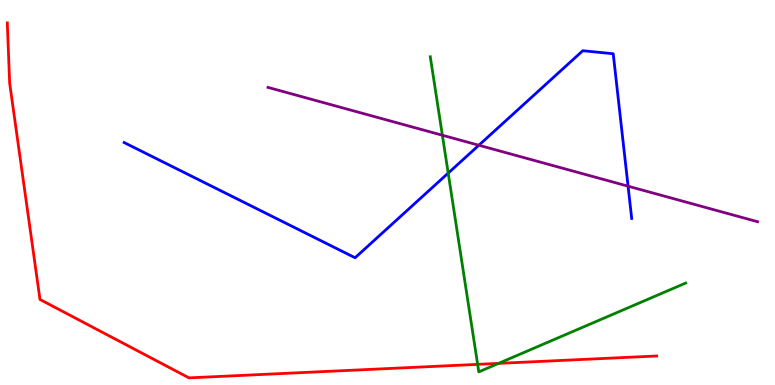[{'lines': ['blue', 'red'], 'intersections': []}, {'lines': ['green', 'red'], 'intersections': [{'x': 6.16, 'y': 0.536}, {'x': 6.43, 'y': 0.562}]}, {'lines': ['purple', 'red'], 'intersections': []}, {'lines': ['blue', 'green'], 'intersections': [{'x': 5.78, 'y': 5.5}]}, {'lines': ['blue', 'purple'], 'intersections': [{'x': 6.18, 'y': 6.23}, {'x': 8.1, 'y': 5.16}]}, {'lines': ['green', 'purple'], 'intersections': [{'x': 5.71, 'y': 6.49}]}]